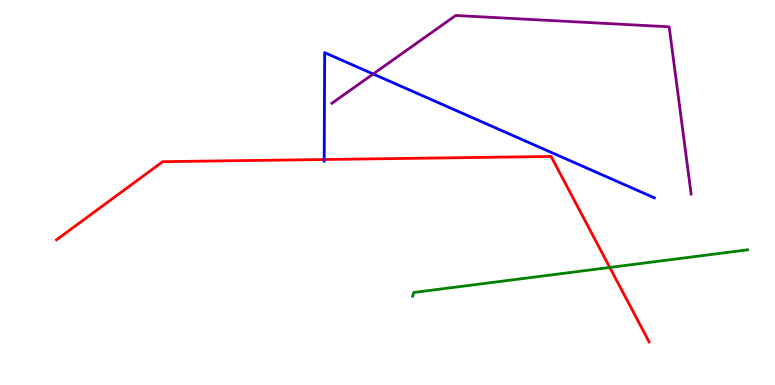[{'lines': ['blue', 'red'], 'intersections': [{'x': 4.18, 'y': 5.86}]}, {'lines': ['green', 'red'], 'intersections': [{'x': 7.87, 'y': 3.05}]}, {'lines': ['purple', 'red'], 'intersections': []}, {'lines': ['blue', 'green'], 'intersections': []}, {'lines': ['blue', 'purple'], 'intersections': [{'x': 4.82, 'y': 8.08}]}, {'lines': ['green', 'purple'], 'intersections': []}]